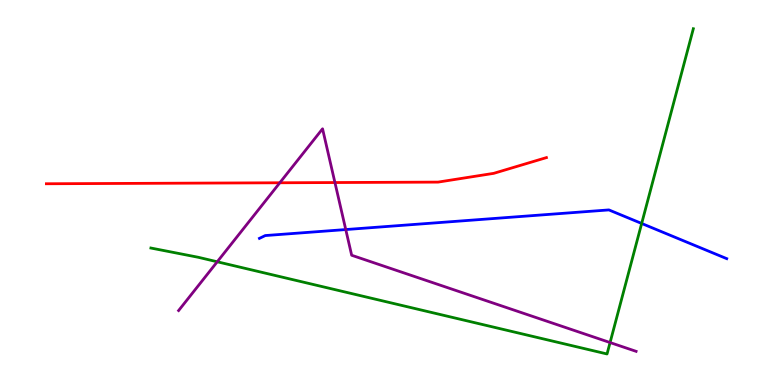[{'lines': ['blue', 'red'], 'intersections': []}, {'lines': ['green', 'red'], 'intersections': []}, {'lines': ['purple', 'red'], 'intersections': [{'x': 3.61, 'y': 5.25}, {'x': 4.32, 'y': 5.26}]}, {'lines': ['blue', 'green'], 'intersections': [{'x': 8.28, 'y': 4.2}]}, {'lines': ['blue', 'purple'], 'intersections': [{'x': 4.46, 'y': 4.04}]}, {'lines': ['green', 'purple'], 'intersections': [{'x': 2.8, 'y': 3.2}, {'x': 7.87, 'y': 1.1}]}]